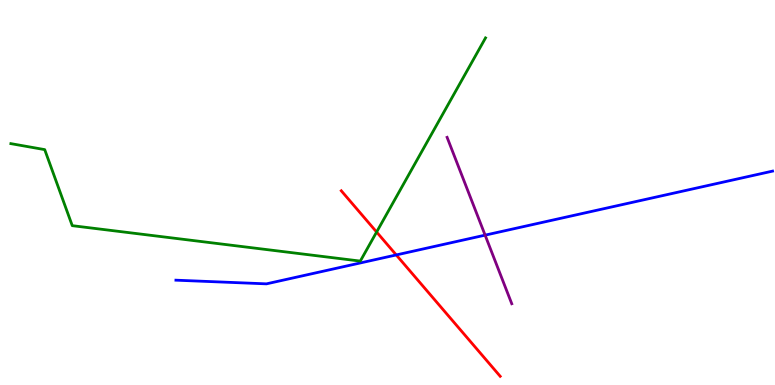[{'lines': ['blue', 'red'], 'intersections': [{'x': 5.11, 'y': 3.38}]}, {'lines': ['green', 'red'], 'intersections': [{'x': 4.86, 'y': 3.97}]}, {'lines': ['purple', 'red'], 'intersections': []}, {'lines': ['blue', 'green'], 'intersections': []}, {'lines': ['blue', 'purple'], 'intersections': [{'x': 6.26, 'y': 3.89}]}, {'lines': ['green', 'purple'], 'intersections': []}]